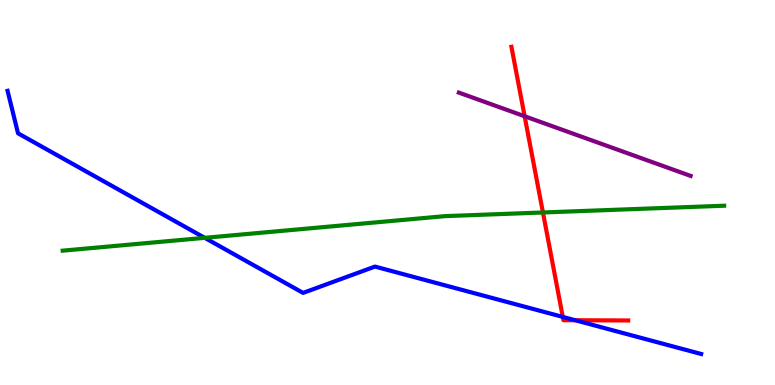[{'lines': ['blue', 'red'], 'intersections': [{'x': 7.26, 'y': 1.77}, {'x': 7.42, 'y': 1.68}]}, {'lines': ['green', 'red'], 'intersections': [{'x': 7.01, 'y': 4.48}]}, {'lines': ['purple', 'red'], 'intersections': [{'x': 6.77, 'y': 6.98}]}, {'lines': ['blue', 'green'], 'intersections': [{'x': 2.64, 'y': 3.82}]}, {'lines': ['blue', 'purple'], 'intersections': []}, {'lines': ['green', 'purple'], 'intersections': []}]